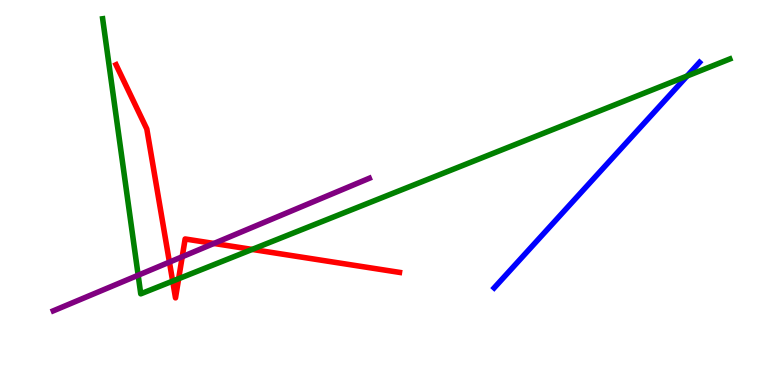[{'lines': ['blue', 'red'], 'intersections': []}, {'lines': ['green', 'red'], 'intersections': [{'x': 2.23, 'y': 2.7}, {'x': 2.31, 'y': 2.76}, {'x': 3.25, 'y': 3.52}]}, {'lines': ['purple', 'red'], 'intersections': [{'x': 2.19, 'y': 3.19}, {'x': 2.35, 'y': 3.33}, {'x': 2.76, 'y': 3.68}]}, {'lines': ['blue', 'green'], 'intersections': [{'x': 8.87, 'y': 8.03}]}, {'lines': ['blue', 'purple'], 'intersections': []}, {'lines': ['green', 'purple'], 'intersections': [{'x': 1.78, 'y': 2.85}]}]